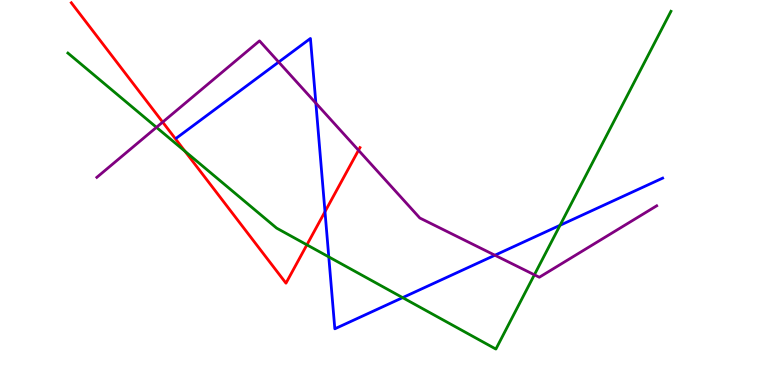[{'lines': ['blue', 'red'], 'intersections': [{'x': 4.19, 'y': 4.5}]}, {'lines': ['green', 'red'], 'intersections': [{'x': 2.39, 'y': 6.07}, {'x': 3.96, 'y': 3.64}]}, {'lines': ['purple', 'red'], 'intersections': [{'x': 2.1, 'y': 6.83}, {'x': 4.63, 'y': 6.1}]}, {'lines': ['blue', 'green'], 'intersections': [{'x': 4.24, 'y': 3.33}, {'x': 5.2, 'y': 2.27}, {'x': 7.23, 'y': 4.15}]}, {'lines': ['blue', 'purple'], 'intersections': [{'x': 3.6, 'y': 8.39}, {'x': 4.08, 'y': 7.32}, {'x': 6.39, 'y': 3.37}]}, {'lines': ['green', 'purple'], 'intersections': [{'x': 2.02, 'y': 6.69}, {'x': 6.9, 'y': 2.86}]}]